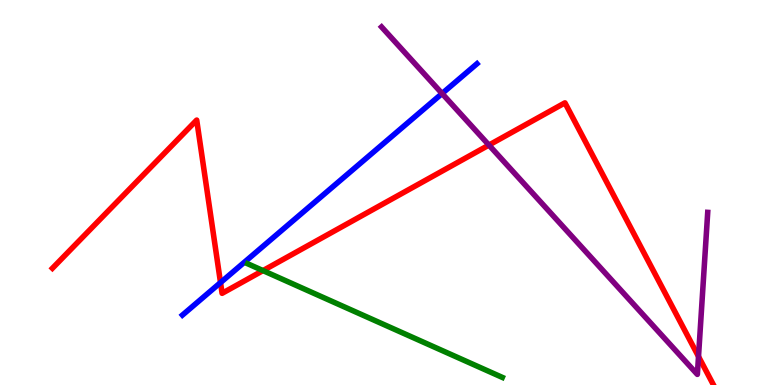[{'lines': ['blue', 'red'], 'intersections': [{'x': 2.85, 'y': 2.66}]}, {'lines': ['green', 'red'], 'intersections': [{'x': 3.39, 'y': 2.97}]}, {'lines': ['purple', 'red'], 'intersections': [{'x': 6.31, 'y': 6.23}, {'x': 9.01, 'y': 0.74}]}, {'lines': ['blue', 'green'], 'intersections': []}, {'lines': ['blue', 'purple'], 'intersections': [{'x': 5.7, 'y': 7.57}]}, {'lines': ['green', 'purple'], 'intersections': []}]